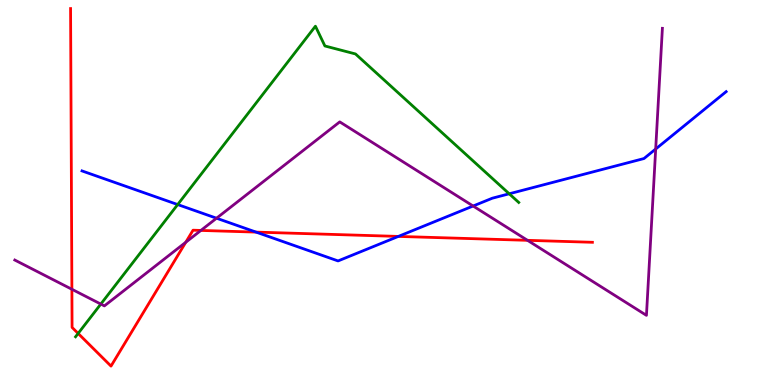[{'lines': ['blue', 'red'], 'intersections': [{'x': 3.3, 'y': 3.97}, {'x': 5.14, 'y': 3.86}]}, {'lines': ['green', 'red'], 'intersections': [{'x': 1.01, 'y': 1.34}]}, {'lines': ['purple', 'red'], 'intersections': [{'x': 0.928, 'y': 2.49}, {'x': 2.4, 'y': 3.71}, {'x': 2.59, 'y': 4.01}, {'x': 6.81, 'y': 3.76}]}, {'lines': ['blue', 'green'], 'intersections': [{'x': 2.29, 'y': 4.69}, {'x': 6.57, 'y': 4.97}]}, {'lines': ['blue', 'purple'], 'intersections': [{'x': 2.79, 'y': 4.33}, {'x': 6.1, 'y': 4.65}, {'x': 8.46, 'y': 6.13}]}, {'lines': ['green', 'purple'], 'intersections': [{'x': 1.3, 'y': 2.1}]}]